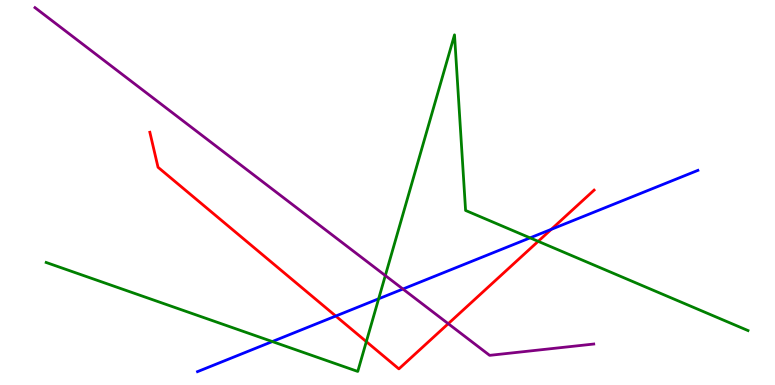[{'lines': ['blue', 'red'], 'intersections': [{'x': 4.33, 'y': 1.79}, {'x': 7.11, 'y': 4.04}]}, {'lines': ['green', 'red'], 'intersections': [{'x': 4.73, 'y': 1.13}, {'x': 6.94, 'y': 3.73}]}, {'lines': ['purple', 'red'], 'intersections': [{'x': 5.78, 'y': 1.59}]}, {'lines': ['blue', 'green'], 'intersections': [{'x': 3.51, 'y': 1.13}, {'x': 4.89, 'y': 2.24}, {'x': 6.84, 'y': 3.82}]}, {'lines': ['blue', 'purple'], 'intersections': [{'x': 5.2, 'y': 2.49}]}, {'lines': ['green', 'purple'], 'intersections': [{'x': 4.97, 'y': 2.84}]}]